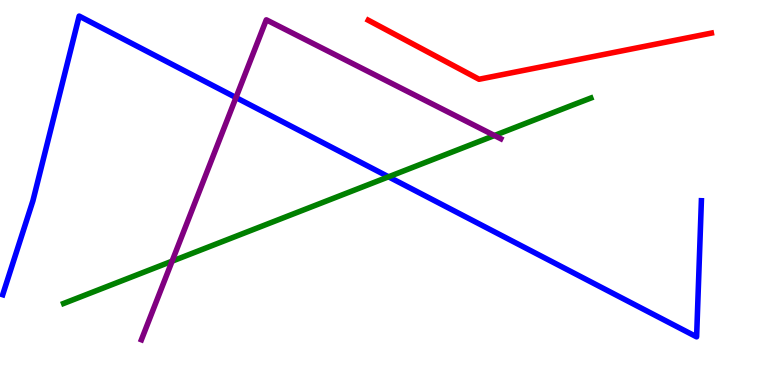[{'lines': ['blue', 'red'], 'intersections': []}, {'lines': ['green', 'red'], 'intersections': []}, {'lines': ['purple', 'red'], 'intersections': []}, {'lines': ['blue', 'green'], 'intersections': [{'x': 5.01, 'y': 5.41}]}, {'lines': ['blue', 'purple'], 'intersections': [{'x': 3.04, 'y': 7.47}]}, {'lines': ['green', 'purple'], 'intersections': [{'x': 2.22, 'y': 3.22}, {'x': 6.38, 'y': 6.48}]}]